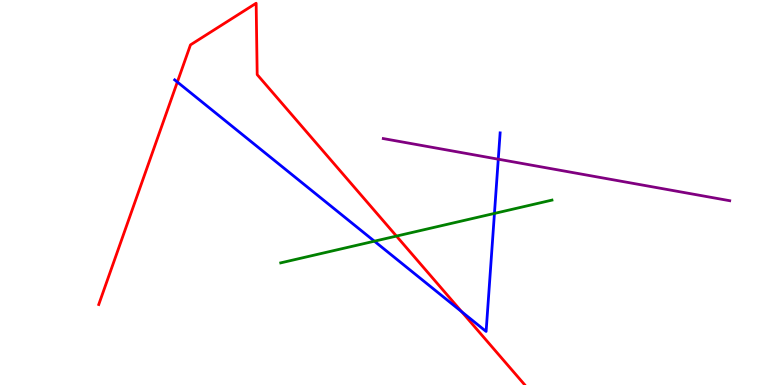[{'lines': ['blue', 'red'], 'intersections': [{'x': 2.29, 'y': 7.87}, {'x': 5.96, 'y': 1.9}]}, {'lines': ['green', 'red'], 'intersections': [{'x': 5.12, 'y': 3.87}]}, {'lines': ['purple', 'red'], 'intersections': []}, {'lines': ['blue', 'green'], 'intersections': [{'x': 4.83, 'y': 3.74}, {'x': 6.38, 'y': 4.46}]}, {'lines': ['blue', 'purple'], 'intersections': [{'x': 6.43, 'y': 5.87}]}, {'lines': ['green', 'purple'], 'intersections': []}]